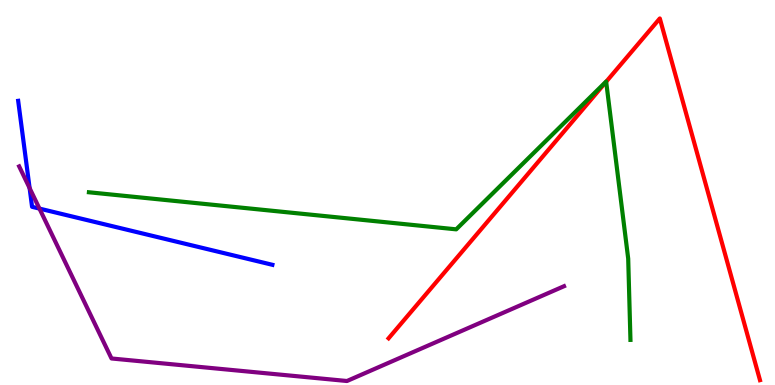[{'lines': ['blue', 'red'], 'intersections': []}, {'lines': ['green', 'red'], 'intersections': [{'x': 7.82, 'y': 7.88}]}, {'lines': ['purple', 'red'], 'intersections': []}, {'lines': ['blue', 'green'], 'intersections': []}, {'lines': ['blue', 'purple'], 'intersections': [{'x': 0.382, 'y': 5.11}, {'x': 0.509, 'y': 4.58}]}, {'lines': ['green', 'purple'], 'intersections': []}]